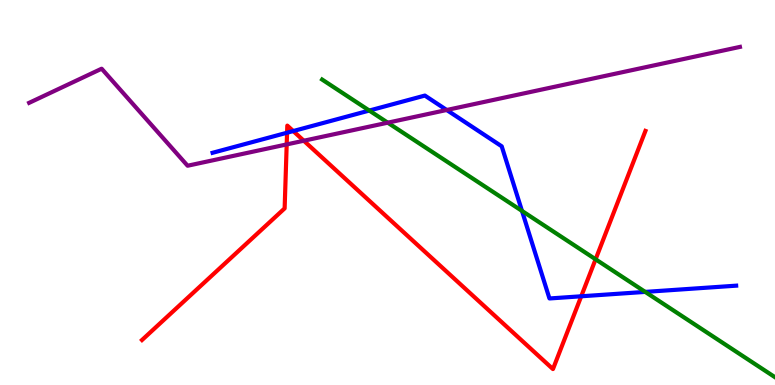[{'lines': ['blue', 'red'], 'intersections': [{'x': 3.7, 'y': 6.55}, {'x': 3.78, 'y': 6.6}, {'x': 7.5, 'y': 2.3}]}, {'lines': ['green', 'red'], 'intersections': [{'x': 7.69, 'y': 3.27}]}, {'lines': ['purple', 'red'], 'intersections': [{'x': 3.7, 'y': 6.25}, {'x': 3.92, 'y': 6.34}]}, {'lines': ['blue', 'green'], 'intersections': [{'x': 4.77, 'y': 7.13}, {'x': 6.74, 'y': 4.52}, {'x': 8.33, 'y': 2.42}]}, {'lines': ['blue', 'purple'], 'intersections': [{'x': 5.76, 'y': 7.14}]}, {'lines': ['green', 'purple'], 'intersections': [{'x': 5.0, 'y': 6.81}]}]